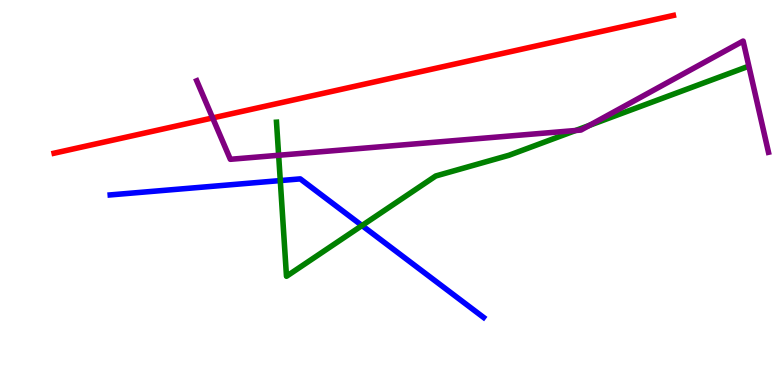[{'lines': ['blue', 'red'], 'intersections': []}, {'lines': ['green', 'red'], 'intersections': []}, {'lines': ['purple', 'red'], 'intersections': [{'x': 2.74, 'y': 6.94}]}, {'lines': ['blue', 'green'], 'intersections': [{'x': 3.62, 'y': 5.31}, {'x': 4.67, 'y': 4.14}]}, {'lines': ['blue', 'purple'], 'intersections': []}, {'lines': ['green', 'purple'], 'intersections': [{'x': 3.6, 'y': 5.97}, {'x': 7.43, 'y': 6.61}, {'x': 7.61, 'y': 6.74}]}]